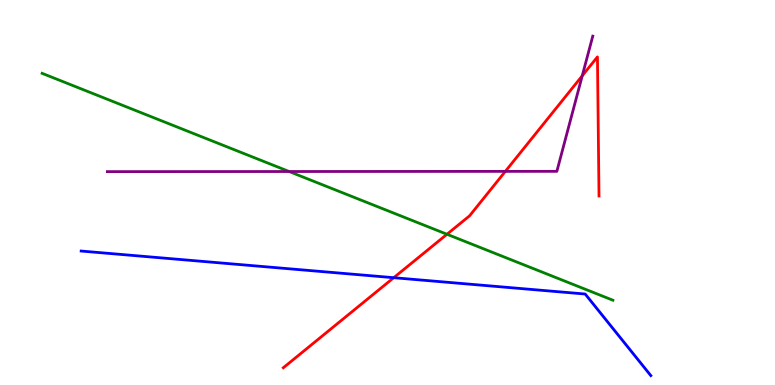[{'lines': ['blue', 'red'], 'intersections': [{'x': 5.08, 'y': 2.79}]}, {'lines': ['green', 'red'], 'intersections': [{'x': 5.77, 'y': 3.92}]}, {'lines': ['purple', 'red'], 'intersections': [{'x': 6.52, 'y': 5.55}, {'x': 7.51, 'y': 8.03}]}, {'lines': ['blue', 'green'], 'intersections': []}, {'lines': ['blue', 'purple'], 'intersections': []}, {'lines': ['green', 'purple'], 'intersections': [{'x': 3.73, 'y': 5.55}]}]